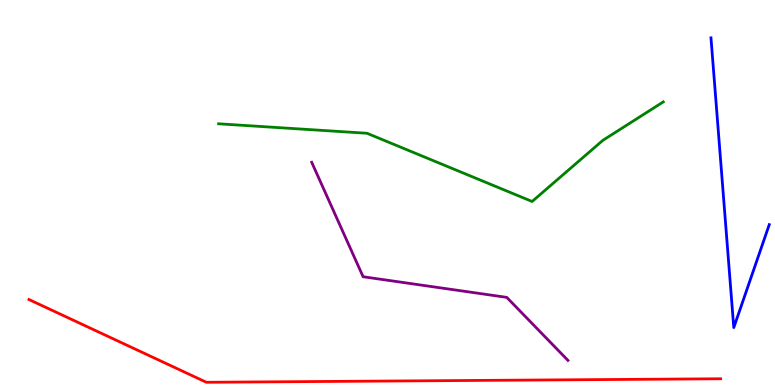[{'lines': ['blue', 'red'], 'intersections': []}, {'lines': ['green', 'red'], 'intersections': []}, {'lines': ['purple', 'red'], 'intersections': []}, {'lines': ['blue', 'green'], 'intersections': []}, {'lines': ['blue', 'purple'], 'intersections': []}, {'lines': ['green', 'purple'], 'intersections': []}]